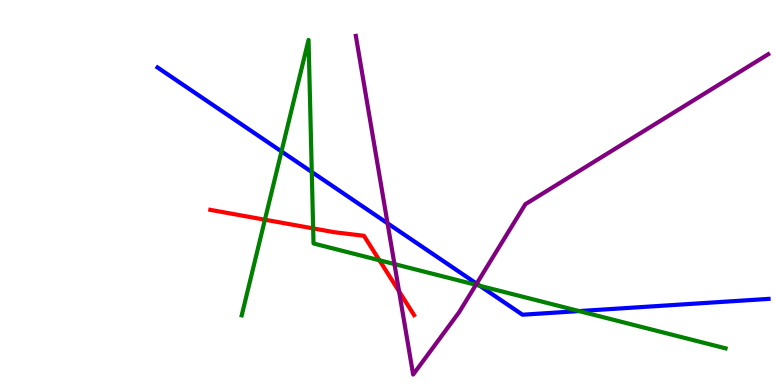[{'lines': ['blue', 'red'], 'intersections': []}, {'lines': ['green', 'red'], 'intersections': [{'x': 3.42, 'y': 4.29}, {'x': 4.04, 'y': 4.07}, {'x': 4.9, 'y': 3.24}]}, {'lines': ['purple', 'red'], 'intersections': [{'x': 5.15, 'y': 2.43}]}, {'lines': ['blue', 'green'], 'intersections': [{'x': 3.63, 'y': 6.07}, {'x': 4.02, 'y': 5.53}, {'x': 6.19, 'y': 2.58}, {'x': 7.47, 'y': 1.92}]}, {'lines': ['blue', 'purple'], 'intersections': [{'x': 5.0, 'y': 4.2}, {'x': 6.15, 'y': 2.63}]}, {'lines': ['green', 'purple'], 'intersections': [{'x': 5.09, 'y': 3.14}, {'x': 6.14, 'y': 2.6}]}]